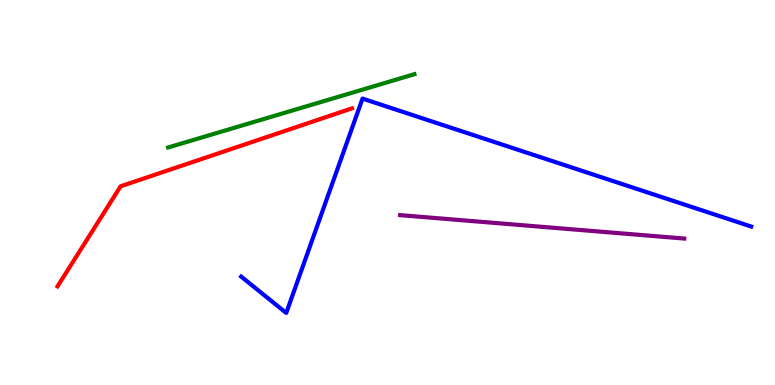[{'lines': ['blue', 'red'], 'intersections': []}, {'lines': ['green', 'red'], 'intersections': []}, {'lines': ['purple', 'red'], 'intersections': []}, {'lines': ['blue', 'green'], 'intersections': []}, {'lines': ['blue', 'purple'], 'intersections': []}, {'lines': ['green', 'purple'], 'intersections': []}]